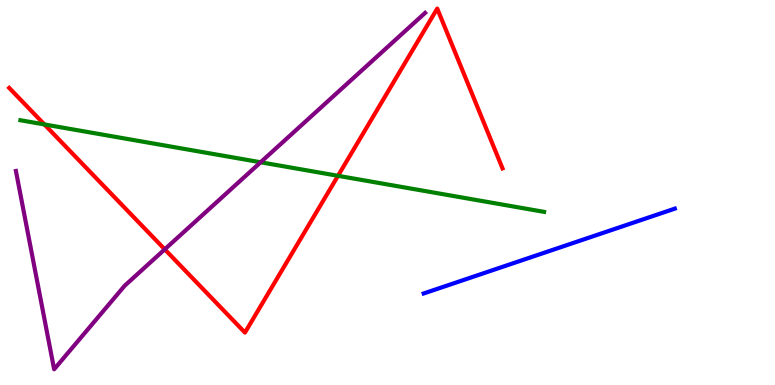[{'lines': ['blue', 'red'], 'intersections': []}, {'lines': ['green', 'red'], 'intersections': [{'x': 0.573, 'y': 6.77}, {'x': 4.36, 'y': 5.43}]}, {'lines': ['purple', 'red'], 'intersections': [{'x': 2.13, 'y': 3.52}]}, {'lines': ['blue', 'green'], 'intersections': []}, {'lines': ['blue', 'purple'], 'intersections': []}, {'lines': ['green', 'purple'], 'intersections': [{'x': 3.36, 'y': 5.79}]}]